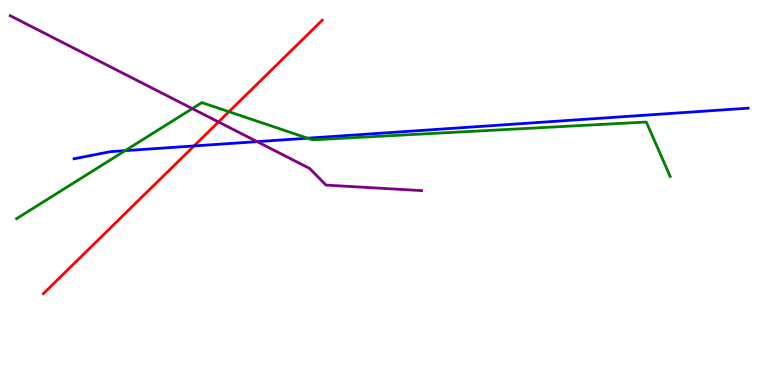[{'lines': ['blue', 'red'], 'intersections': [{'x': 2.5, 'y': 6.21}]}, {'lines': ['green', 'red'], 'intersections': [{'x': 2.95, 'y': 7.1}]}, {'lines': ['purple', 'red'], 'intersections': [{'x': 2.82, 'y': 6.83}]}, {'lines': ['blue', 'green'], 'intersections': [{'x': 1.61, 'y': 6.09}, {'x': 3.97, 'y': 6.41}]}, {'lines': ['blue', 'purple'], 'intersections': [{'x': 3.32, 'y': 6.32}]}, {'lines': ['green', 'purple'], 'intersections': [{'x': 2.48, 'y': 7.18}]}]